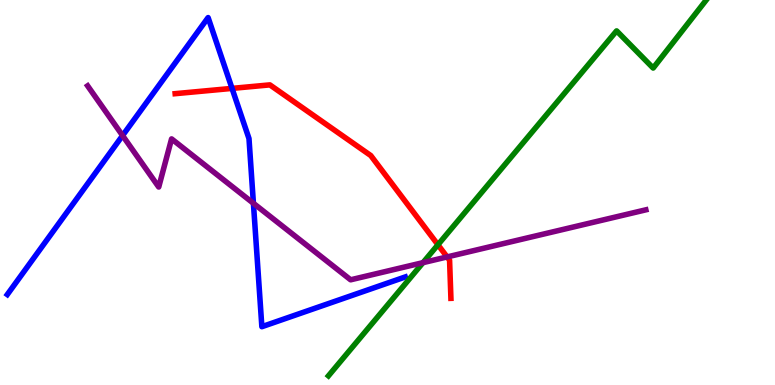[{'lines': ['blue', 'red'], 'intersections': [{'x': 2.99, 'y': 7.7}]}, {'lines': ['green', 'red'], 'intersections': [{'x': 5.65, 'y': 3.64}]}, {'lines': ['purple', 'red'], 'intersections': [{'x': 5.77, 'y': 3.33}]}, {'lines': ['blue', 'green'], 'intersections': []}, {'lines': ['blue', 'purple'], 'intersections': [{'x': 1.58, 'y': 6.48}, {'x': 3.27, 'y': 4.72}]}, {'lines': ['green', 'purple'], 'intersections': [{'x': 5.46, 'y': 3.18}]}]